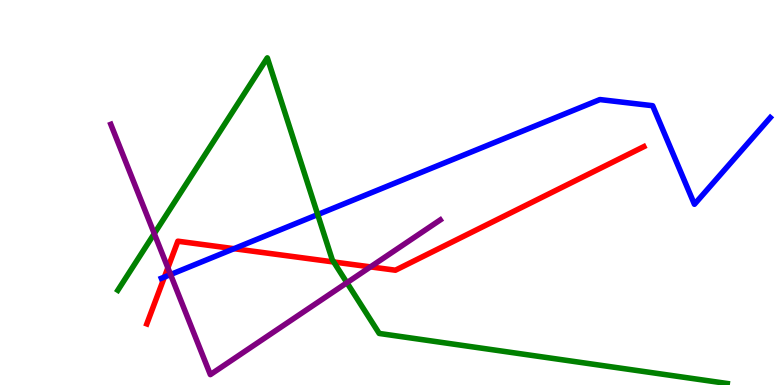[{'lines': ['blue', 'red'], 'intersections': [{'x': 2.12, 'y': 2.8}, {'x': 3.02, 'y': 3.54}]}, {'lines': ['green', 'red'], 'intersections': [{'x': 4.31, 'y': 3.2}]}, {'lines': ['purple', 'red'], 'intersections': [{'x': 2.17, 'y': 3.04}, {'x': 4.78, 'y': 3.07}]}, {'lines': ['blue', 'green'], 'intersections': [{'x': 4.1, 'y': 4.43}]}, {'lines': ['blue', 'purple'], 'intersections': [{'x': 2.2, 'y': 2.87}]}, {'lines': ['green', 'purple'], 'intersections': [{'x': 1.99, 'y': 3.93}, {'x': 4.48, 'y': 2.66}]}]